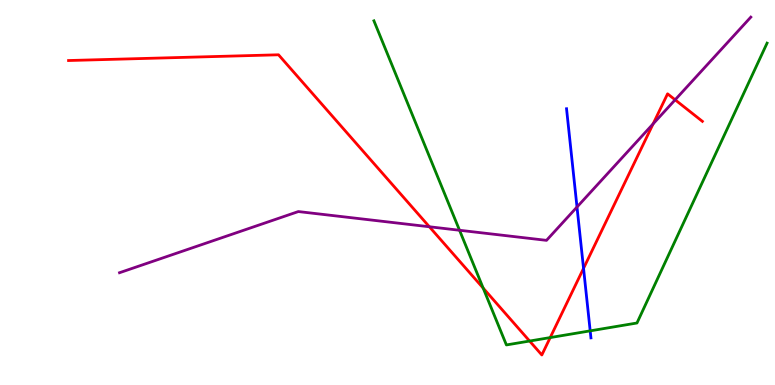[{'lines': ['blue', 'red'], 'intersections': [{'x': 7.53, 'y': 3.03}]}, {'lines': ['green', 'red'], 'intersections': [{'x': 6.23, 'y': 2.52}, {'x': 6.83, 'y': 1.14}, {'x': 7.1, 'y': 1.23}]}, {'lines': ['purple', 'red'], 'intersections': [{'x': 5.54, 'y': 4.11}, {'x': 8.43, 'y': 6.78}, {'x': 8.71, 'y': 7.41}]}, {'lines': ['blue', 'green'], 'intersections': [{'x': 7.62, 'y': 1.41}]}, {'lines': ['blue', 'purple'], 'intersections': [{'x': 7.45, 'y': 4.62}]}, {'lines': ['green', 'purple'], 'intersections': [{'x': 5.93, 'y': 4.02}]}]